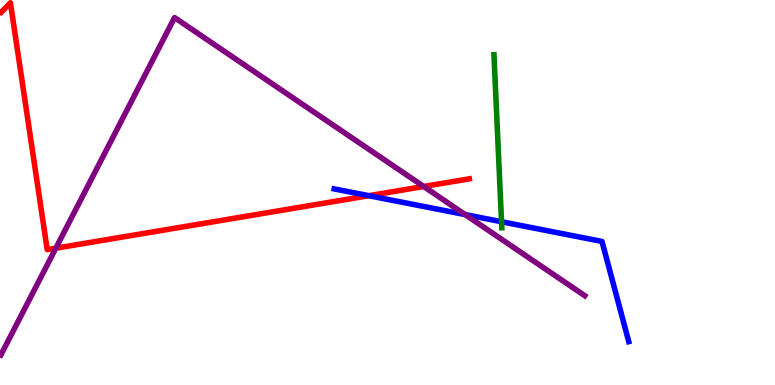[{'lines': ['blue', 'red'], 'intersections': [{'x': 4.76, 'y': 4.92}]}, {'lines': ['green', 'red'], 'intersections': []}, {'lines': ['purple', 'red'], 'intersections': [{'x': 0.72, 'y': 3.55}, {'x': 5.47, 'y': 5.16}]}, {'lines': ['blue', 'green'], 'intersections': [{'x': 6.47, 'y': 4.24}]}, {'lines': ['blue', 'purple'], 'intersections': [{'x': 6.0, 'y': 4.43}]}, {'lines': ['green', 'purple'], 'intersections': []}]